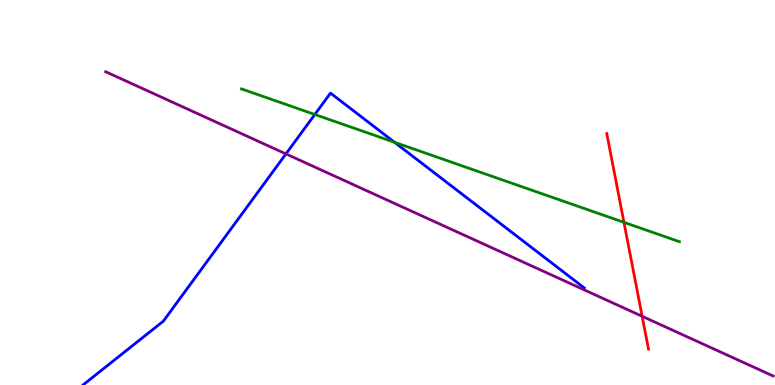[{'lines': ['blue', 'red'], 'intersections': []}, {'lines': ['green', 'red'], 'intersections': [{'x': 8.05, 'y': 4.23}]}, {'lines': ['purple', 'red'], 'intersections': [{'x': 8.29, 'y': 1.78}]}, {'lines': ['blue', 'green'], 'intersections': [{'x': 4.06, 'y': 7.03}, {'x': 5.09, 'y': 6.3}]}, {'lines': ['blue', 'purple'], 'intersections': [{'x': 3.69, 'y': 6.0}]}, {'lines': ['green', 'purple'], 'intersections': []}]